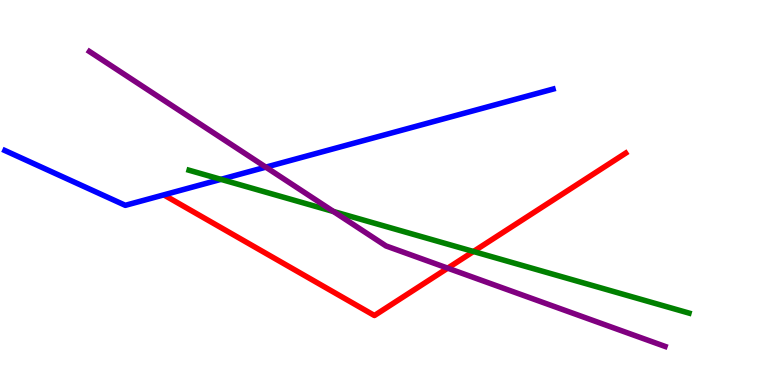[{'lines': ['blue', 'red'], 'intersections': []}, {'lines': ['green', 'red'], 'intersections': [{'x': 6.11, 'y': 3.47}]}, {'lines': ['purple', 'red'], 'intersections': [{'x': 5.78, 'y': 3.03}]}, {'lines': ['blue', 'green'], 'intersections': [{'x': 2.85, 'y': 5.34}]}, {'lines': ['blue', 'purple'], 'intersections': [{'x': 3.43, 'y': 5.66}]}, {'lines': ['green', 'purple'], 'intersections': [{'x': 4.3, 'y': 4.51}]}]